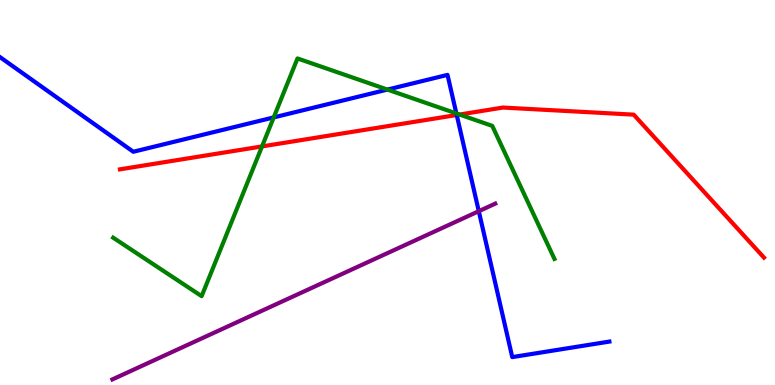[{'lines': ['blue', 'red'], 'intersections': [{'x': 5.89, 'y': 7.01}]}, {'lines': ['green', 'red'], 'intersections': [{'x': 3.38, 'y': 6.2}, {'x': 5.93, 'y': 7.02}]}, {'lines': ['purple', 'red'], 'intersections': []}, {'lines': ['blue', 'green'], 'intersections': [{'x': 3.53, 'y': 6.95}, {'x': 5.0, 'y': 7.67}, {'x': 5.89, 'y': 7.05}]}, {'lines': ['blue', 'purple'], 'intersections': [{'x': 6.18, 'y': 4.51}]}, {'lines': ['green', 'purple'], 'intersections': []}]